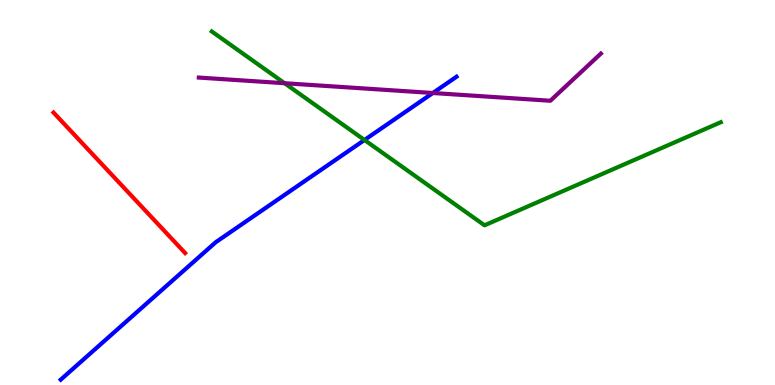[{'lines': ['blue', 'red'], 'intersections': []}, {'lines': ['green', 'red'], 'intersections': []}, {'lines': ['purple', 'red'], 'intersections': []}, {'lines': ['blue', 'green'], 'intersections': [{'x': 4.7, 'y': 6.36}]}, {'lines': ['blue', 'purple'], 'intersections': [{'x': 5.59, 'y': 7.58}]}, {'lines': ['green', 'purple'], 'intersections': [{'x': 3.67, 'y': 7.84}]}]